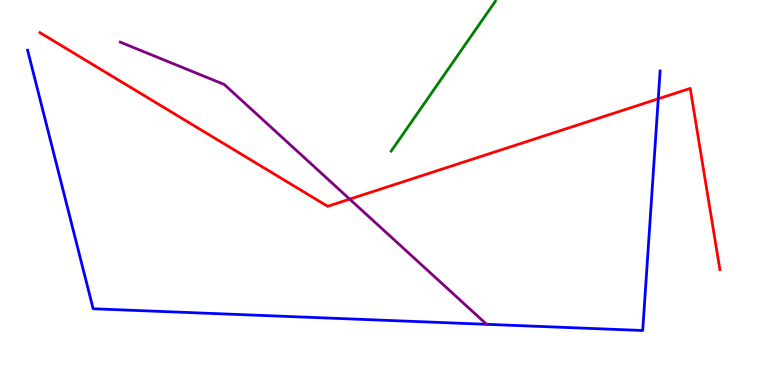[{'lines': ['blue', 'red'], 'intersections': [{'x': 8.49, 'y': 7.43}]}, {'lines': ['green', 'red'], 'intersections': []}, {'lines': ['purple', 'red'], 'intersections': [{'x': 4.51, 'y': 4.83}]}, {'lines': ['blue', 'green'], 'intersections': []}, {'lines': ['blue', 'purple'], 'intersections': [{'x': 6.28, 'y': 1.58}]}, {'lines': ['green', 'purple'], 'intersections': []}]